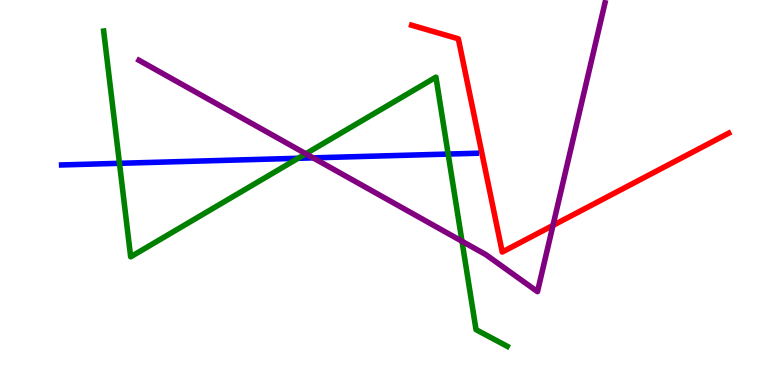[{'lines': ['blue', 'red'], 'intersections': []}, {'lines': ['green', 'red'], 'intersections': []}, {'lines': ['purple', 'red'], 'intersections': [{'x': 7.14, 'y': 4.15}]}, {'lines': ['blue', 'green'], 'intersections': [{'x': 1.54, 'y': 5.76}, {'x': 3.85, 'y': 5.89}, {'x': 5.78, 'y': 6.0}]}, {'lines': ['blue', 'purple'], 'intersections': [{'x': 4.04, 'y': 5.9}]}, {'lines': ['green', 'purple'], 'intersections': [{'x': 3.95, 'y': 6.01}, {'x': 5.96, 'y': 3.73}]}]